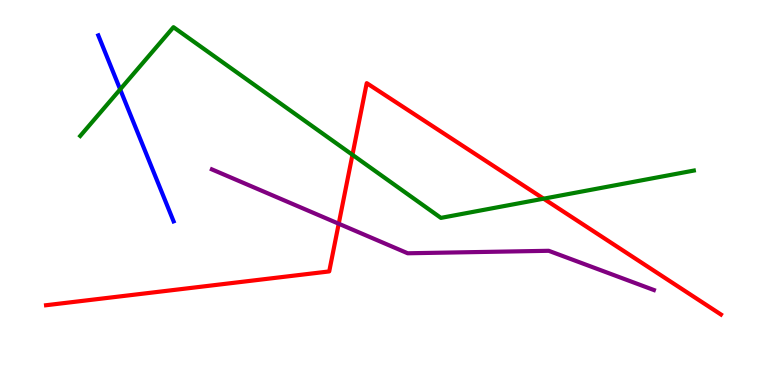[{'lines': ['blue', 'red'], 'intersections': []}, {'lines': ['green', 'red'], 'intersections': [{'x': 4.55, 'y': 5.98}, {'x': 7.01, 'y': 4.84}]}, {'lines': ['purple', 'red'], 'intersections': [{'x': 4.37, 'y': 4.19}]}, {'lines': ['blue', 'green'], 'intersections': [{'x': 1.55, 'y': 7.68}]}, {'lines': ['blue', 'purple'], 'intersections': []}, {'lines': ['green', 'purple'], 'intersections': []}]